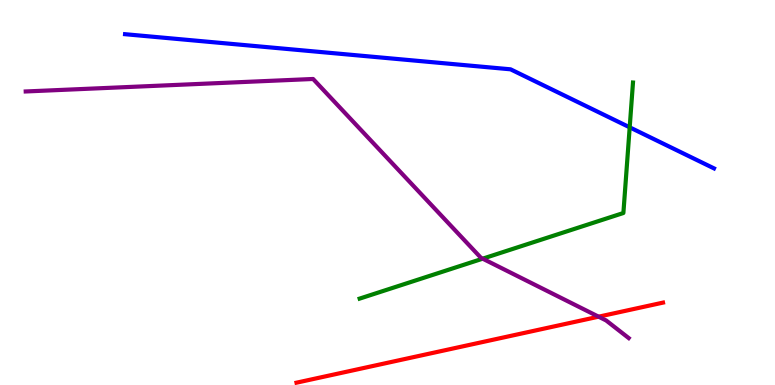[{'lines': ['blue', 'red'], 'intersections': []}, {'lines': ['green', 'red'], 'intersections': []}, {'lines': ['purple', 'red'], 'intersections': [{'x': 7.72, 'y': 1.77}]}, {'lines': ['blue', 'green'], 'intersections': [{'x': 8.13, 'y': 6.69}]}, {'lines': ['blue', 'purple'], 'intersections': []}, {'lines': ['green', 'purple'], 'intersections': [{'x': 6.23, 'y': 3.28}]}]